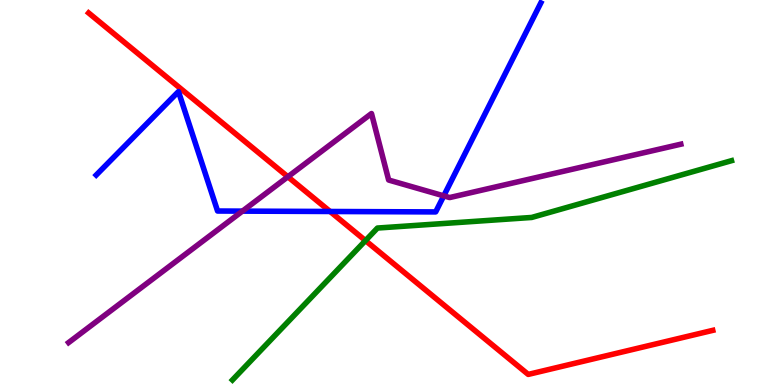[{'lines': ['blue', 'red'], 'intersections': [{'x': 4.26, 'y': 4.51}]}, {'lines': ['green', 'red'], 'intersections': [{'x': 4.72, 'y': 3.75}]}, {'lines': ['purple', 'red'], 'intersections': [{'x': 3.71, 'y': 5.41}]}, {'lines': ['blue', 'green'], 'intersections': []}, {'lines': ['blue', 'purple'], 'intersections': [{'x': 3.13, 'y': 4.52}, {'x': 5.73, 'y': 4.91}]}, {'lines': ['green', 'purple'], 'intersections': []}]